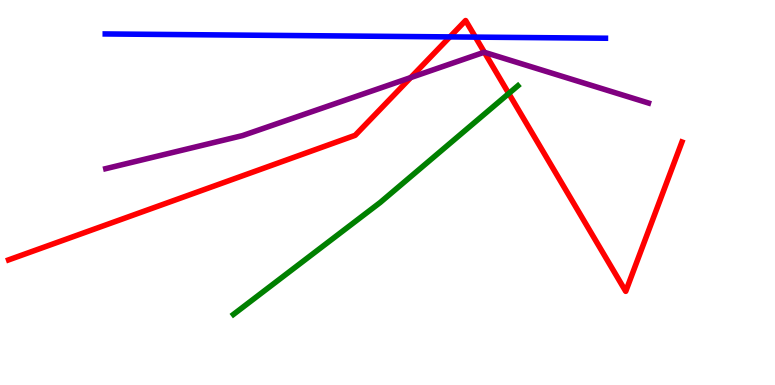[{'lines': ['blue', 'red'], 'intersections': [{'x': 5.8, 'y': 9.04}, {'x': 6.13, 'y': 9.04}]}, {'lines': ['green', 'red'], 'intersections': [{'x': 6.56, 'y': 7.57}]}, {'lines': ['purple', 'red'], 'intersections': [{'x': 5.3, 'y': 7.99}, {'x': 6.25, 'y': 8.64}]}, {'lines': ['blue', 'green'], 'intersections': []}, {'lines': ['blue', 'purple'], 'intersections': []}, {'lines': ['green', 'purple'], 'intersections': []}]